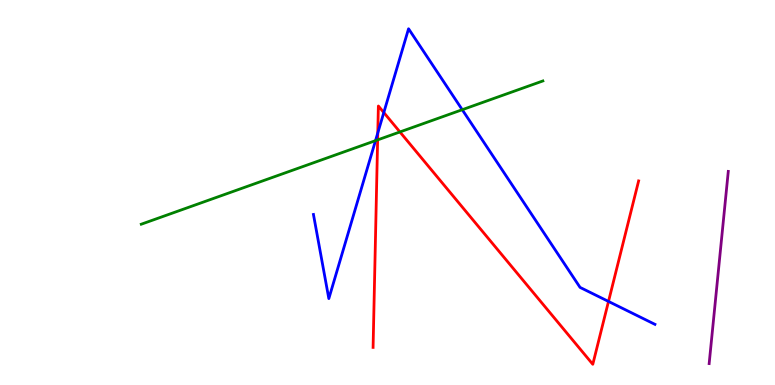[{'lines': ['blue', 'red'], 'intersections': [{'x': 4.87, 'y': 6.55}, {'x': 4.95, 'y': 7.08}, {'x': 7.85, 'y': 2.17}]}, {'lines': ['green', 'red'], 'intersections': [{'x': 4.87, 'y': 6.37}, {'x': 5.16, 'y': 6.57}]}, {'lines': ['purple', 'red'], 'intersections': []}, {'lines': ['blue', 'green'], 'intersections': [{'x': 4.85, 'y': 6.35}, {'x': 5.96, 'y': 7.15}]}, {'lines': ['blue', 'purple'], 'intersections': []}, {'lines': ['green', 'purple'], 'intersections': []}]